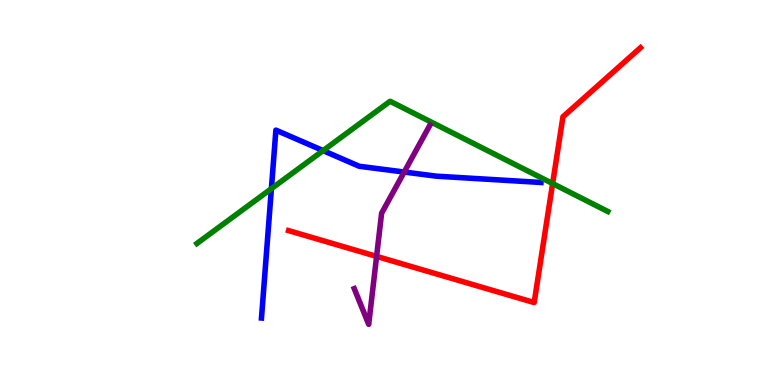[{'lines': ['blue', 'red'], 'intersections': []}, {'lines': ['green', 'red'], 'intersections': [{'x': 7.13, 'y': 5.23}]}, {'lines': ['purple', 'red'], 'intersections': [{'x': 4.86, 'y': 3.34}]}, {'lines': ['blue', 'green'], 'intersections': [{'x': 3.5, 'y': 5.1}, {'x': 4.17, 'y': 6.09}]}, {'lines': ['blue', 'purple'], 'intersections': [{'x': 5.22, 'y': 5.53}]}, {'lines': ['green', 'purple'], 'intersections': []}]